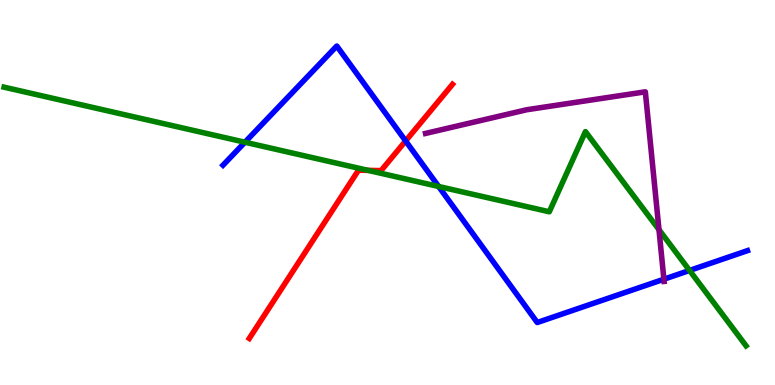[{'lines': ['blue', 'red'], 'intersections': [{'x': 5.23, 'y': 6.34}]}, {'lines': ['green', 'red'], 'intersections': [{'x': 4.75, 'y': 5.58}]}, {'lines': ['purple', 'red'], 'intersections': []}, {'lines': ['blue', 'green'], 'intersections': [{'x': 3.16, 'y': 6.31}, {'x': 5.66, 'y': 5.16}, {'x': 8.9, 'y': 2.98}]}, {'lines': ['blue', 'purple'], 'intersections': [{'x': 8.57, 'y': 2.75}]}, {'lines': ['green', 'purple'], 'intersections': [{'x': 8.5, 'y': 4.03}]}]